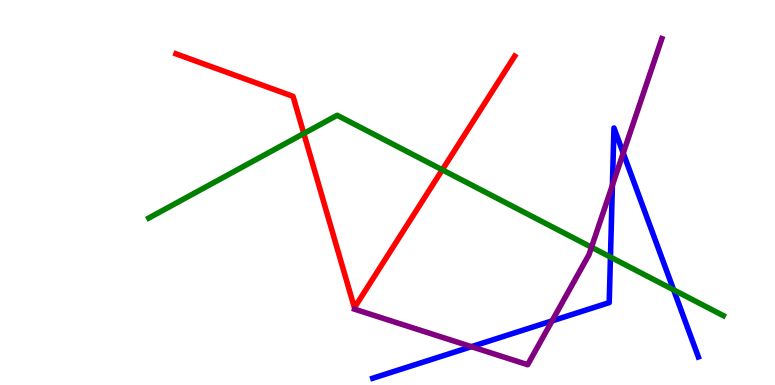[{'lines': ['blue', 'red'], 'intersections': []}, {'lines': ['green', 'red'], 'intersections': [{'x': 3.92, 'y': 6.53}, {'x': 5.71, 'y': 5.59}]}, {'lines': ['purple', 'red'], 'intersections': []}, {'lines': ['blue', 'green'], 'intersections': [{'x': 7.88, 'y': 3.32}, {'x': 8.69, 'y': 2.47}]}, {'lines': ['blue', 'purple'], 'intersections': [{'x': 6.08, 'y': 0.996}, {'x': 7.12, 'y': 1.67}, {'x': 7.9, 'y': 5.19}, {'x': 8.04, 'y': 6.02}]}, {'lines': ['green', 'purple'], 'intersections': [{'x': 7.63, 'y': 3.58}]}]